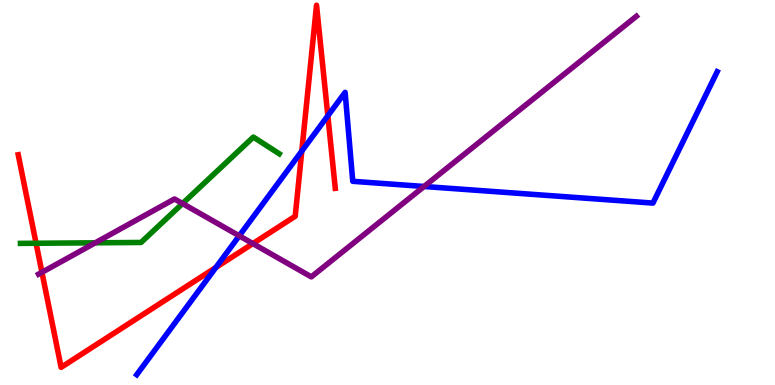[{'lines': ['blue', 'red'], 'intersections': [{'x': 2.79, 'y': 3.05}, {'x': 3.89, 'y': 6.08}, {'x': 4.23, 'y': 6.99}]}, {'lines': ['green', 'red'], 'intersections': [{'x': 0.466, 'y': 3.68}]}, {'lines': ['purple', 'red'], 'intersections': [{'x': 0.541, 'y': 2.93}, {'x': 3.26, 'y': 3.67}]}, {'lines': ['blue', 'green'], 'intersections': []}, {'lines': ['blue', 'purple'], 'intersections': [{'x': 3.09, 'y': 3.87}, {'x': 5.47, 'y': 5.16}]}, {'lines': ['green', 'purple'], 'intersections': [{'x': 1.23, 'y': 3.69}, {'x': 2.36, 'y': 4.71}]}]